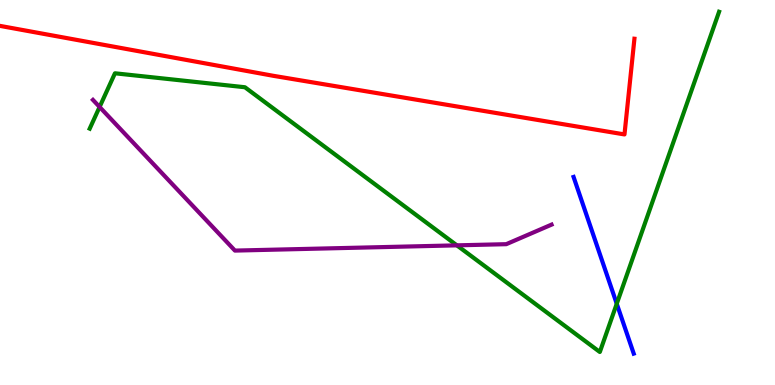[{'lines': ['blue', 'red'], 'intersections': []}, {'lines': ['green', 'red'], 'intersections': []}, {'lines': ['purple', 'red'], 'intersections': []}, {'lines': ['blue', 'green'], 'intersections': [{'x': 7.96, 'y': 2.11}]}, {'lines': ['blue', 'purple'], 'intersections': []}, {'lines': ['green', 'purple'], 'intersections': [{'x': 1.29, 'y': 7.22}, {'x': 5.9, 'y': 3.63}]}]